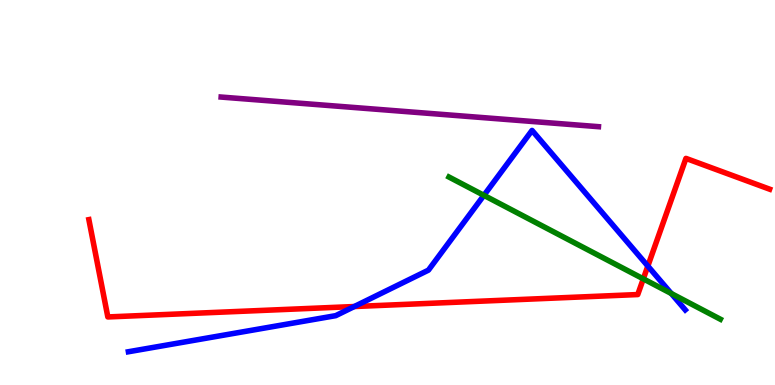[{'lines': ['blue', 'red'], 'intersections': [{'x': 4.57, 'y': 2.04}, {'x': 8.36, 'y': 3.09}]}, {'lines': ['green', 'red'], 'intersections': [{'x': 8.3, 'y': 2.76}]}, {'lines': ['purple', 'red'], 'intersections': []}, {'lines': ['blue', 'green'], 'intersections': [{'x': 6.24, 'y': 4.93}, {'x': 8.66, 'y': 2.38}]}, {'lines': ['blue', 'purple'], 'intersections': []}, {'lines': ['green', 'purple'], 'intersections': []}]